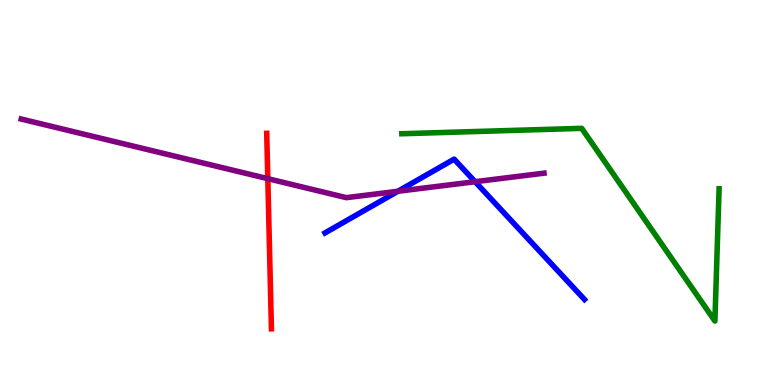[{'lines': ['blue', 'red'], 'intersections': []}, {'lines': ['green', 'red'], 'intersections': []}, {'lines': ['purple', 'red'], 'intersections': [{'x': 3.46, 'y': 5.36}]}, {'lines': ['blue', 'green'], 'intersections': []}, {'lines': ['blue', 'purple'], 'intersections': [{'x': 5.13, 'y': 5.03}, {'x': 6.13, 'y': 5.28}]}, {'lines': ['green', 'purple'], 'intersections': []}]